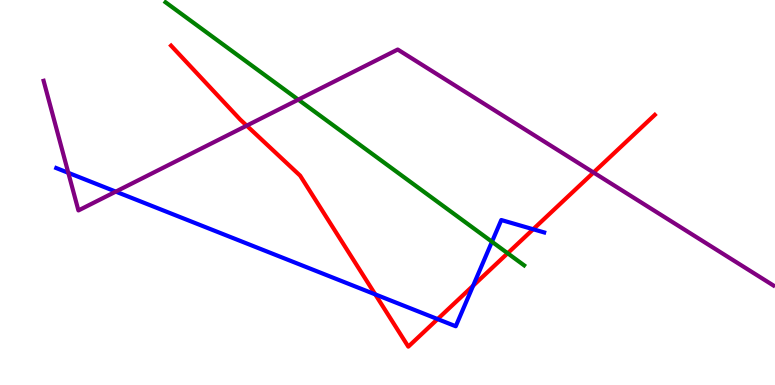[{'lines': ['blue', 'red'], 'intersections': [{'x': 4.84, 'y': 2.35}, {'x': 5.65, 'y': 1.71}, {'x': 6.1, 'y': 2.58}, {'x': 6.88, 'y': 4.05}]}, {'lines': ['green', 'red'], 'intersections': [{'x': 6.55, 'y': 3.42}]}, {'lines': ['purple', 'red'], 'intersections': [{'x': 3.18, 'y': 6.74}, {'x': 7.66, 'y': 5.52}]}, {'lines': ['blue', 'green'], 'intersections': [{'x': 6.35, 'y': 3.72}]}, {'lines': ['blue', 'purple'], 'intersections': [{'x': 0.881, 'y': 5.51}, {'x': 1.49, 'y': 5.02}]}, {'lines': ['green', 'purple'], 'intersections': [{'x': 3.85, 'y': 7.41}]}]